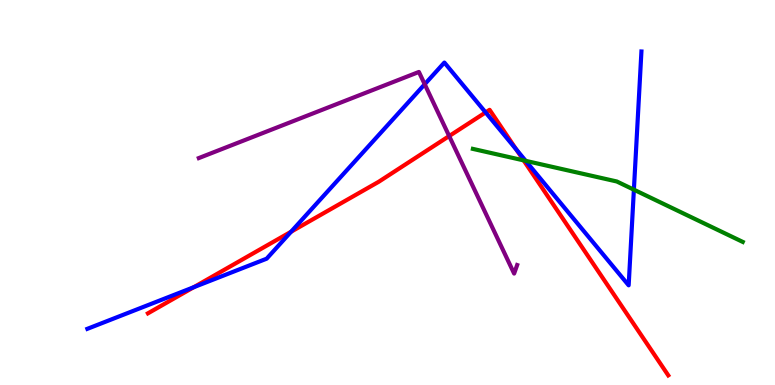[{'lines': ['blue', 'red'], 'intersections': [{'x': 2.5, 'y': 2.54}, {'x': 3.76, 'y': 3.98}, {'x': 6.27, 'y': 7.08}, {'x': 6.66, 'y': 6.12}]}, {'lines': ['green', 'red'], 'intersections': [{'x': 6.76, 'y': 5.83}]}, {'lines': ['purple', 'red'], 'intersections': [{'x': 5.8, 'y': 6.47}]}, {'lines': ['blue', 'green'], 'intersections': [{'x': 6.78, 'y': 5.82}, {'x': 8.18, 'y': 5.07}]}, {'lines': ['blue', 'purple'], 'intersections': [{'x': 5.48, 'y': 7.81}]}, {'lines': ['green', 'purple'], 'intersections': []}]